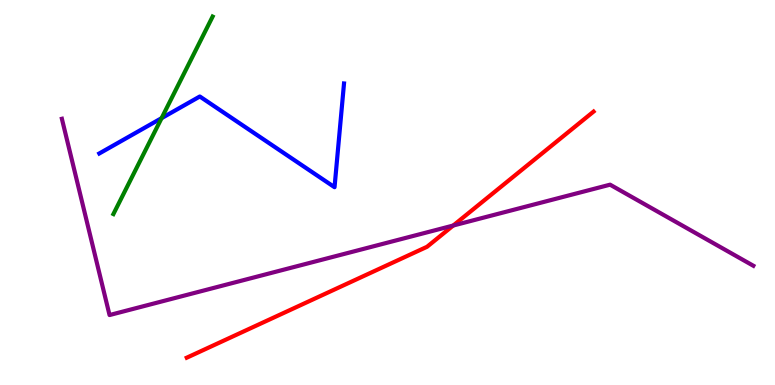[{'lines': ['blue', 'red'], 'intersections': []}, {'lines': ['green', 'red'], 'intersections': []}, {'lines': ['purple', 'red'], 'intersections': [{'x': 5.85, 'y': 4.14}]}, {'lines': ['blue', 'green'], 'intersections': [{'x': 2.08, 'y': 6.93}]}, {'lines': ['blue', 'purple'], 'intersections': []}, {'lines': ['green', 'purple'], 'intersections': []}]